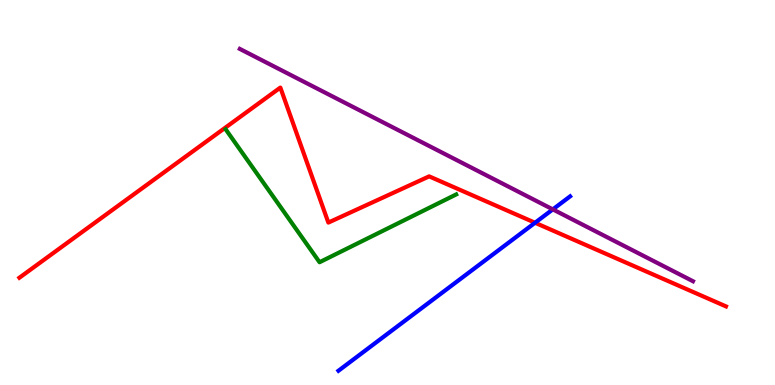[{'lines': ['blue', 'red'], 'intersections': [{'x': 6.9, 'y': 4.21}]}, {'lines': ['green', 'red'], 'intersections': []}, {'lines': ['purple', 'red'], 'intersections': []}, {'lines': ['blue', 'green'], 'intersections': []}, {'lines': ['blue', 'purple'], 'intersections': [{'x': 7.13, 'y': 4.56}]}, {'lines': ['green', 'purple'], 'intersections': []}]